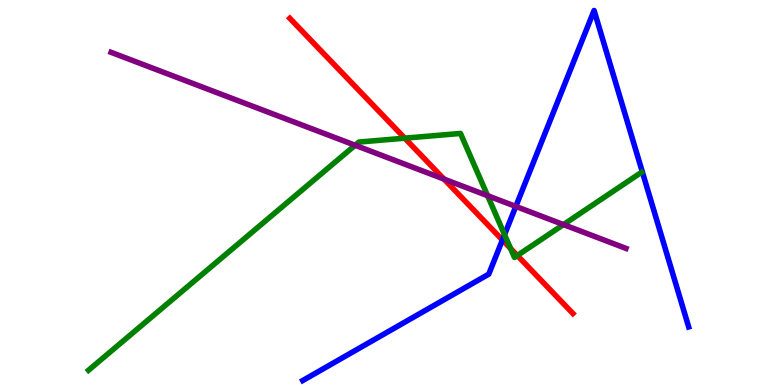[{'lines': ['blue', 'red'], 'intersections': [{'x': 6.48, 'y': 3.77}]}, {'lines': ['green', 'red'], 'intersections': [{'x': 5.22, 'y': 6.41}, {'x': 6.59, 'y': 3.55}, {'x': 6.68, 'y': 3.36}]}, {'lines': ['purple', 'red'], 'intersections': [{'x': 5.73, 'y': 5.35}]}, {'lines': ['blue', 'green'], 'intersections': [{'x': 6.51, 'y': 3.91}]}, {'lines': ['blue', 'purple'], 'intersections': [{'x': 6.66, 'y': 4.64}]}, {'lines': ['green', 'purple'], 'intersections': [{'x': 4.58, 'y': 6.23}, {'x': 6.29, 'y': 4.92}, {'x': 7.27, 'y': 4.17}]}]